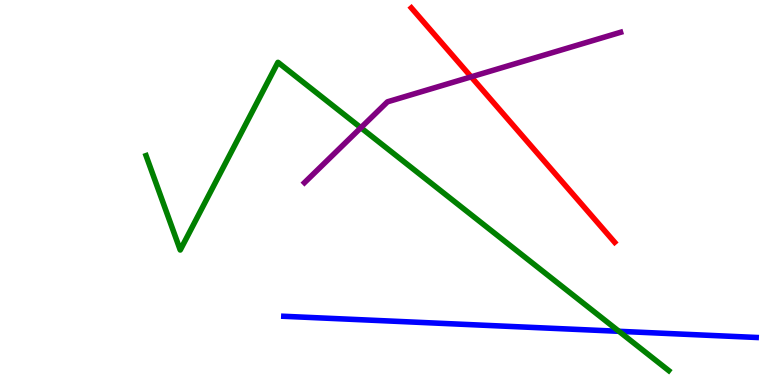[{'lines': ['blue', 'red'], 'intersections': []}, {'lines': ['green', 'red'], 'intersections': []}, {'lines': ['purple', 'red'], 'intersections': [{'x': 6.08, 'y': 8.0}]}, {'lines': ['blue', 'green'], 'intersections': [{'x': 7.99, 'y': 1.39}]}, {'lines': ['blue', 'purple'], 'intersections': []}, {'lines': ['green', 'purple'], 'intersections': [{'x': 4.66, 'y': 6.68}]}]